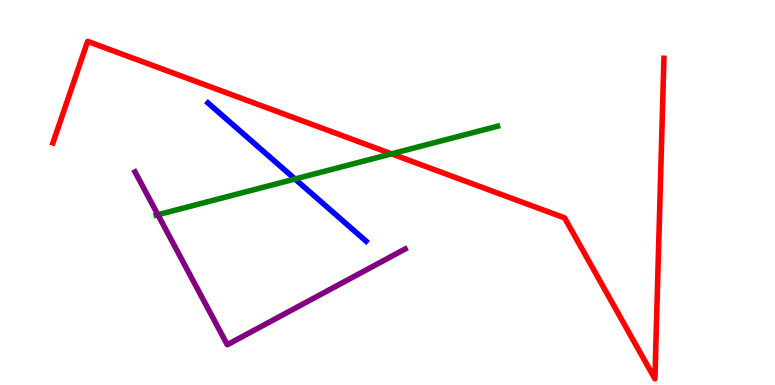[{'lines': ['blue', 'red'], 'intersections': []}, {'lines': ['green', 'red'], 'intersections': [{'x': 5.05, 'y': 6.0}]}, {'lines': ['purple', 'red'], 'intersections': []}, {'lines': ['blue', 'green'], 'intersections': [{'x': 3.81, 'y': 5.35}]}, {'lines': ['blue', 'purple'], 'intersections': []}, {'lines': ['green', 'purple'], 'intersections': [{'x': 2.04, 'y': 4.42}]}]